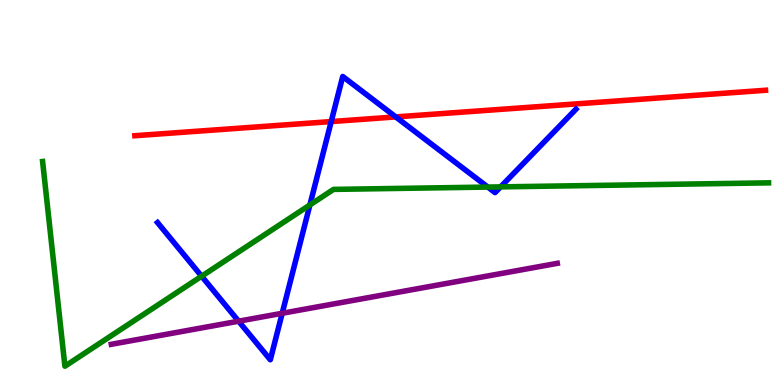[{'lines': ['blue', 'red'], 'intersections': [{'x': 4.27, 'y': 6.84}, {'x': 5.11, 'y': 6.96}]}, {'lines': ['green', 'red'], 'intersections': []}, {'lines': ['purple', 'red'], 'intersections': []}, {'lines': ['blue', 'green'], 'intersections': [{'x': 2.6, 'y': 2.83}, {'x': 4.0, 'y': 4.68}, {'x': 6.29, 'y': 5.14}, {'x': 6.46, 'y': 5.15}]}, {'lines': ['blue', 'purple'], 'intersections': [{'x': 3.08, 'y': 1.66}, {'x': 3.64, 'y': 1.86}]}, {'lines': ['green', 'purple'], 'intersections': []}]